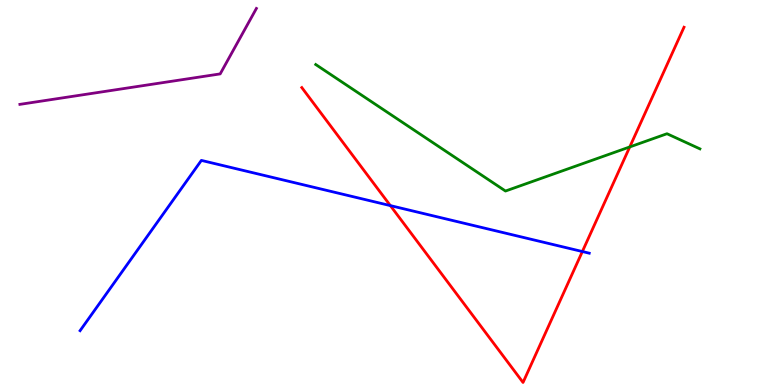[{'lines': ['blue', 'red'], 'intersections': [{'x': 5.04, 'y': 4.66}, {'x': 7.51, 'y': 3.47}]}, {'lines': ['green', 'red'], 'intersections': [{'x': 8.13, 'y': 6.18}]}, {'lines': ['purple', 'red'], 'intersections': []}, {'lines': ['blue', 'green'], 'intersections': []}, {'lines': ['blue', 'purple'], 'intersections': []}, {'lines': ['green', 'purple'], 'intersections': []}]